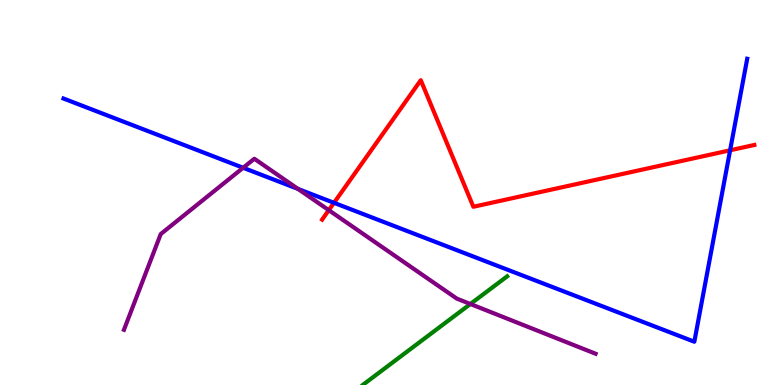[{'lines': ['blue', 'red'], 'intersections': [{'x': 4.31, 'y': 4.73}, {'x': 9.42, 'y': 6.1}]}, {'lines': ['green', 'red'], 'intersections': []}, {'lines': ['purple', 'red'], 'intersections': [{'x': 4.24, 'y': 4.54}]}, {'lines': ['blue', 'green'], 'intersections': []}, {'lines': ['blue', 'purple'], 'intersections': [{'x': 3.14, 'y': 5.64}, {'x': 3.85, 'y': 5.09}]}, {'lines': ['green', 'purple'], 'intersections': [{'x': 6.07, 'y': 2.1}]}]